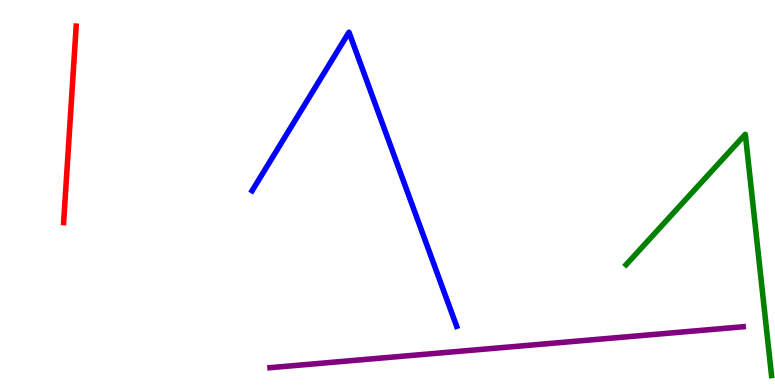[{'lines': ['blue', 'red'], 'intersections': []}, {'lines': ['green', 'red'], 'intersections': []}, {'lines': ['purple', 'red'], 'intersections': []}, {'lines': ['blue', 'green'], 'intersections': []}, {'lines': ['blue', 'purple'], 'intersections': []}, {'lines': ['green', 'purple'], 'intersections': []}]